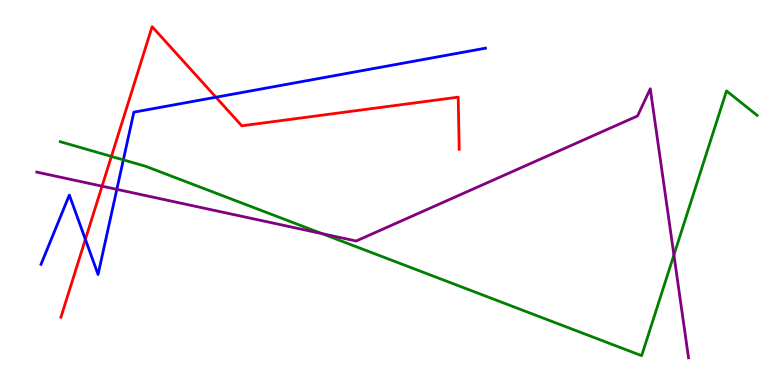[{'lines': ['blue', 'red'], 'intersections': [{'x': 1.1, 'y': 3.78}, {'x': 2.79, 'y': 7.47}]}, {'lines': ['green', 'red'], 'intersections': [{'x': 1.44, 'y': 5.94}]}, {'lines': ['purple', 'red'], 'intersections': [{'x': 1.32, 'y': 5.16}]}, {'lines': ['blue', 'green'], 'intersections': [{'x': 1.59, 'y': 5.85}]}, {'lines': ['blue', 'purple'], 'intersections': [{'x': 1.51, 'y': 5.08}]}, {'lines': ['green', 'purple'], 'intersections': [{'x': 4.15, 'y': 3.93}, {'x': 8.7, 'y': 3.38}]}]